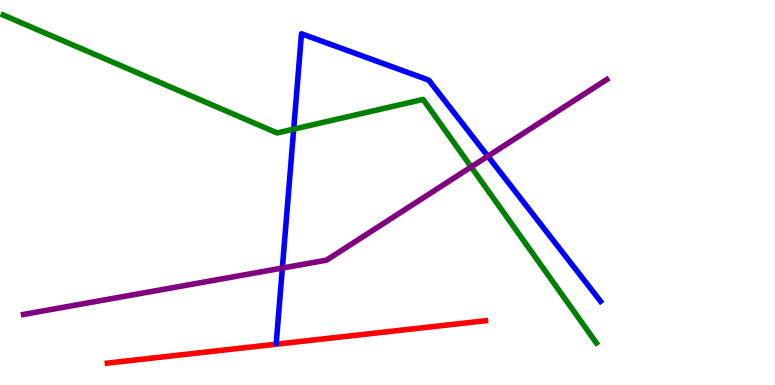[{'lines': ['blue', 'red'], 'intersections': []}, {'lines': ['green', 'red'], 'intersections': []}, {'lines': ['purple', 'red'], 'intersections': []}, {'lines': ['blue', 'green'], 'intersections': [{'x': 3.79, 'y': 6.65}]}, {'lines': ['blue', 'purple'], 'intersections': [{'x': 3.64, 'y': 3.04}, {'x': 6.29, 'y': 5.94}]}, {'lines': ['green', 'purple'], 'intersections': [{'x': 6.08, 'y': 5.66}]}]